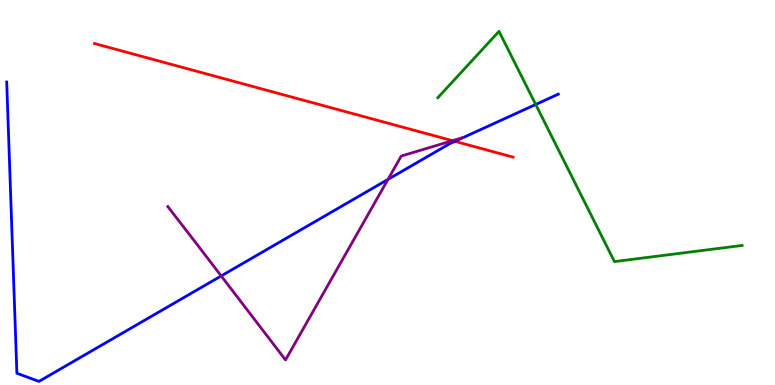[{'lines': ['blue', 'red'], 'intersections': [{'x': 5.87, 'y': 6.33}]}, {'lines': ['green', 'red'], 'intersections': []}, {'lines': ['purple', 'red'], 'intersections': [{'x': 5.84, 'y': 6.35}]}, {'lines': ['blue', 'green'], 'intersections': [{'x': 6.91, 'y': 7.29}]}, {'lines': ['blue', 'purple'], 'intersections': [{'x': 2.85, 'y': 2.83}, {'x': 5.01, 'y': 5.34}]}, {'lines': ['green', 'purple'], 'intersections': []}]